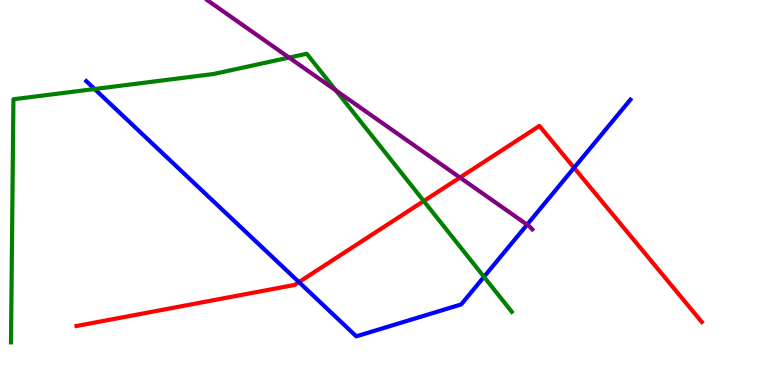[{'lines': ['blue', 'red'], 'intersections': [{'x': 3.86, 'y': 2.67}, {'x': 7.41, 'y': 5.64}]}, {'lines': ['green', 'red'], 'intersections': [{'x': 5.47, 'y': 4.78}]}, {'lines': ['purple', 'red'], 'intersections': [{'x': 5.93, 'y': 5.39}]}, {'lines': ['blue', 'green'], 'intersections': [{'x': 1.22, 'y': 7.69}, {'x': 6.25, 'y': 2.81}]}, {'lines': ['blue', 'purple'], 'intersections': [{'x': 6.8, 'y': 4.16}]}, {'lines': ['green', 'purple'], 'intersections': [{'x': 3.73, 'y': 8.5}, {'x': 4.33, 'y': 7.65}]}]